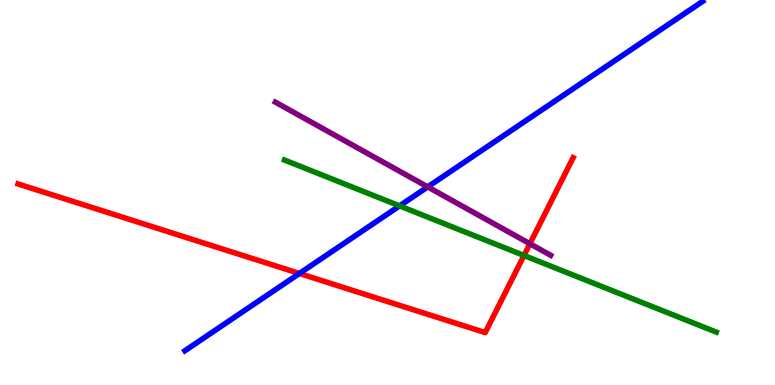[{'lines': ['blue', 'red'], 'intersections': [{'x': 3.86, 'y': 2.9}]}, {'lines': ['green', 'red'], 'intersections': [{'x': 6.76, 'y': 3.36}]}, {'lines': ['purple', 'red'], 'intersections': [{'x': 6.84, 'y': 3.67}]}, {'lines': ['blue', 'green'], 'intersections': [{'x': 5.16, 'y': 4.65}]}, {'lines': ['blue', 'purple'], 'intersections': [{'x': 5.52, 'y': 5.15}]}, {'lines': ['green', 'purple'], 'intersections': []}]